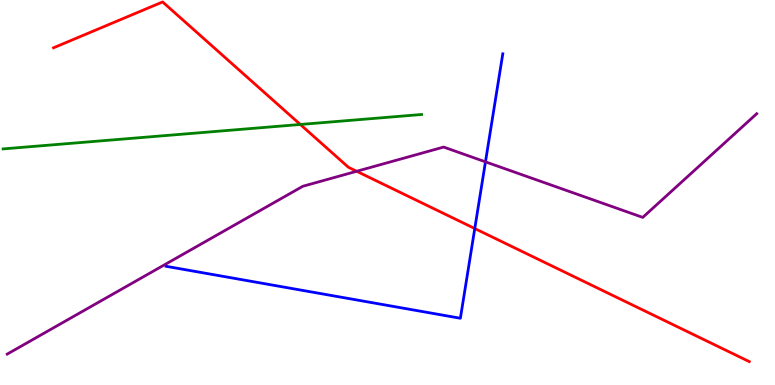[{'lines': ['blue', 'red'], 'intersections': [{'x': 6.13, 'y': 4.06}]}, {'lines': ['green', 'red'], 'intersections': [{'x': 3.88, 'y': 6.77}]}, {'lines': ['purple', 'red'], 'intersections': [{'x': 4.6, 'y': 5.55}]}, {'lines': ['blue', 'green'], 'intersections': []}, {'lines': ['blue', 'purple'], 'intersections': [{'x': 6.26, 'y': 5.8}]}, {'lines': ['green', 'purple'], 'intersections': []}]